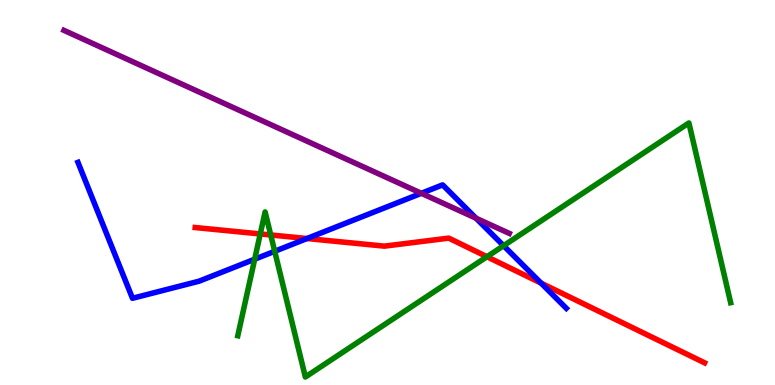[{'lines': ['blue', 'red'], 'intersections': [{'x': 3.96, 'y': 3.8}, {'x': 6.98, 'y': 2.65}]}, {'lines': ['green', 'red'], 'intersections': [{'x': 3.36, 'y': 3.92}, {'x': 3.49, 'y': 3.9}, {'x': 6.28, 'y': 3.33}]}, {'lines': ['purple', 'red'], 'intersections': []}, {'lines': ['blue', 'green'], 'intersections': [{'x': 3.29, 'y': 3.27}, {'x': 3.54, 'y': 3.47}, {'x': 6.5, 'y': 3.62}]}, {'lines': ['blue', 'purple'], 'intersections': [{'x': 5.44, 'y': 4.98}, {'x': 6.14, 'y': 4.33}]}, {'lines': ['green', 'purple'], 'intersections': []}]